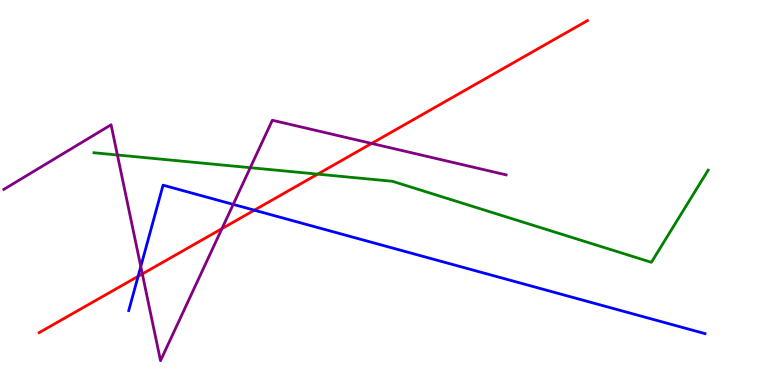[{'lines': ['blue', 'red'], 'intersections': [{'x': 1.78, 'y': 2.82}, {'x': 3.28, 'y': 4.54}]}, {'lines': ['green', 'red'], 'intersections': [{'x': 4.1, 'y': 5.48}]}, {'lines': ['purple', 'red'], 'intersections': [{'x': 1.84, 'y': 2.88}, {'x': 2.86, 'y': 4.06}, {'x': 4.8, 'y': 6.27}]}, {'lines': ['blue', 'green'], 'intersections': []}, {'lines': ['blue', 'purple'], 'intersections': [{'x': 1.82, 'y': 3.08}, {'x': 3.01, 'y': 4.69}]}, {'lines': ['green', 'purple'], 'intersections': [{'x': 1.51, 'y': 5.97}, {'x': 3.23, 'y': 5.64}]}]